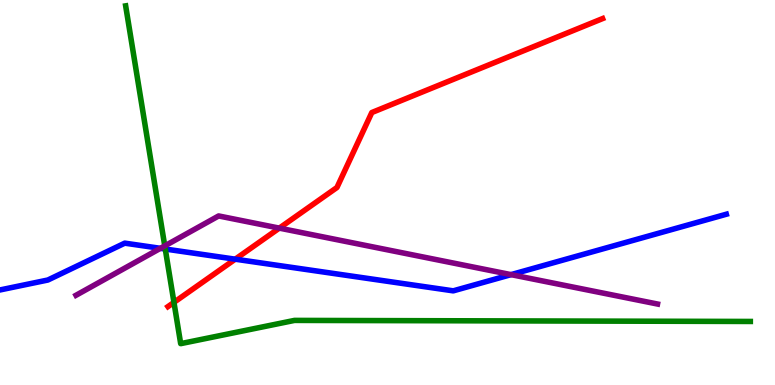[{'lines': ['blue', 'red'], 'intersections': [{'x': 3.04, 'y': 3.27}]}, {'lines': ['green', 'red'], 'intersections': [{'x': 2.24, 'y': 2.15}]}, {'lines': ['purple', 'red'], 'intersections': [{'x': 3.6, 'y': 4.07}]}, {'lines': ['blue', 'green'], 'intersections': [{'x': 2.13, 'y': 3.53}]}, {'lines': ['blue', 'purple'], 'intersections': [{'x': 2.07, 'y': 3.55}, {'x': 6.59, 'y': 2.87}]}, {'lines': ['green', 'purple'], 'intersections': [{'x': 2.13, 'y': 3.61}]}]